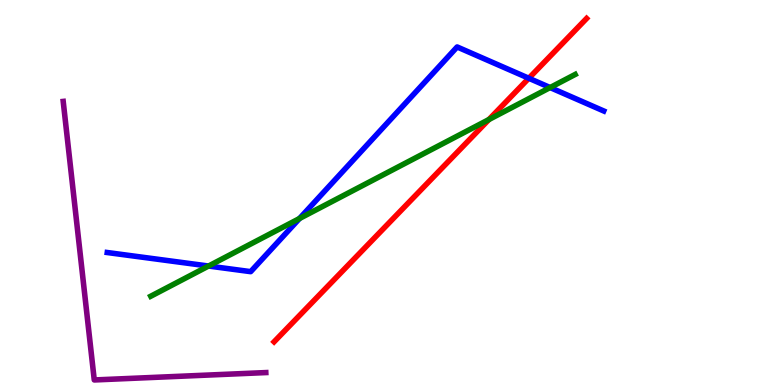[{'lines': ['blue', 'red'], 'intersections': [{'x': 6.82, 'y': 7.97}]}, {'lines': ['green', 'red'], 'intersections': [{'x': 6.31, 'y': 6.9}]}, {'lines': ['purple', 'red'], 'intersections': []}, {'lines': ['blue', 'green'], 'intersections': [{'x': 2.69, 'y': 3.09}, {'x': 3.86, 'y': 4.32}, {'x': 7.1, 'y': 7.73}]}, {'lines': ['blue', 'purple'], 'intersections': []}, {'lines': ['green', 'purple'], 'intersections': []}]